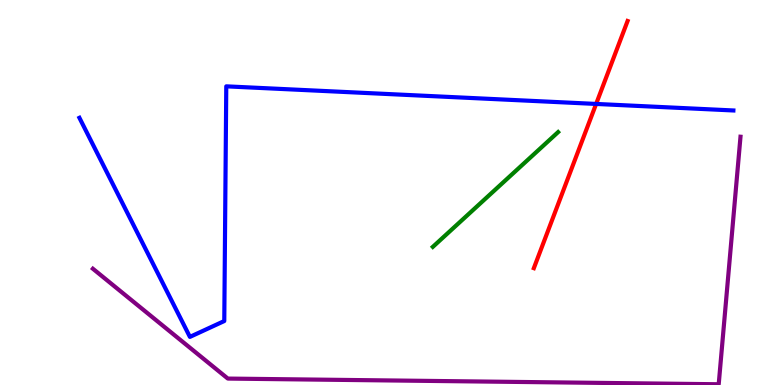[{'lines': ['blue', 'red'], 'intersections': [{'x': 7.69, 'y': 7.3}]}, {'lines': ['green', 'red'], 'intersections': []}, {'lines': ['purple', 'red'], 'intersections': []}, {'lines': ['blue', 'green'], 'intersections': []}, {'lines': ['blue', 'purple'], 'intersections': []}, {'lines': ['green', 'purple'], 'intersections': []}]